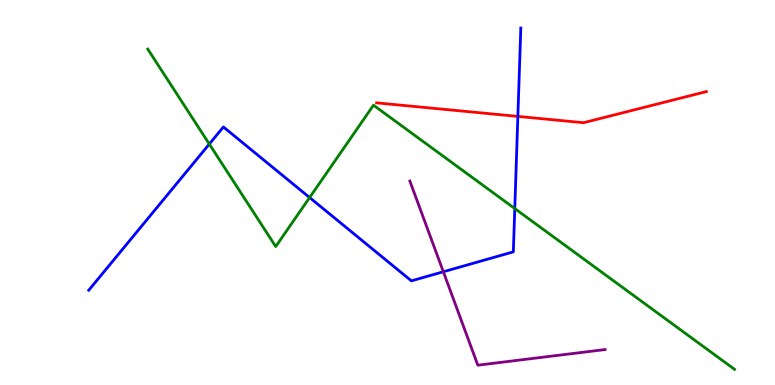[{'lines': ['blue', 'red'], 'intersections': [{'x': 6.68, 'y': 6.98}]}, {'lines': ['green', 'red'], 'intersections': []}, {'lines': ['purple', 'red'], 'intersections': []}, {'lines': ['blue', 'green'], 'intersections': [{'x': 2.7, 'y': 6.26}, {'x': 3.99, 'y': 4.87}, {'x': 6.64, 'y': 4.58}]}, {'lines': ['blue', 'purple'], 'intersections': [{'x': 5.72, 'y': 2.94}]}, {'lines': ['green', 'purple'], 'intersections': []}]